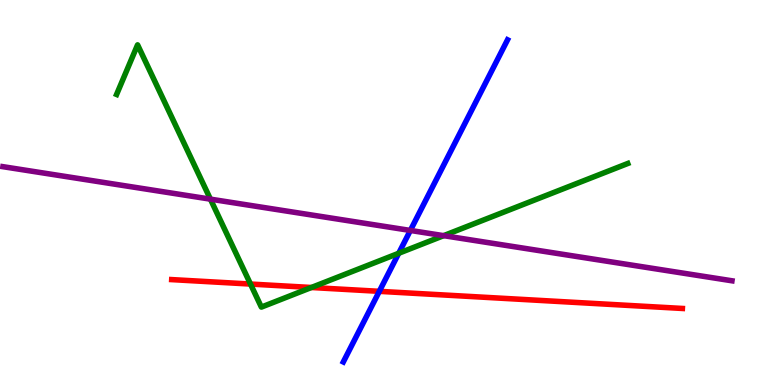[{'lines': ['blue', 'red'], 'intersections': [{'x': 4.89, 'y': 2.43}]}, {'lines': ['green', 'red'], 'intersections': [{'x': 3.23, 'y': 2.62}, {'x': 4.02, 'y': 2.53}]}, {'lines': ['purple', 'red'], 'intersections': []}, {'lines': ['blue', 'green'], 'intersections': [{'x': 5.14, 'y': 3.42}]}, {'lines': ['blue', 'purple'], 'intersections': [{'x': 5.29, 'y': 4.01}]}, {'lines': ['green', 'purple'], 'intersections': [{'x': 2.72, 'y': 4.83}, {'x': 5.72, 'y': 3.88}]}]